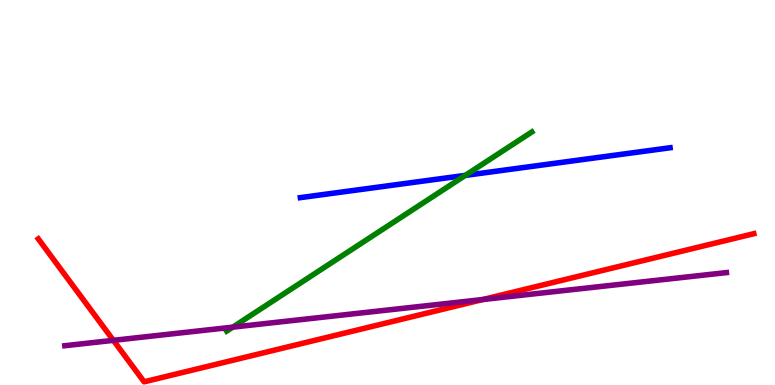[{'lines': ['blue', 'red'], 'intersections': []}, {'lines': ['green', 'red'], 'intersections': []}, {'lines': ['purple', 'red'], 'intersections': [{'x': 1.46, 'y': 1.16}, {'x': 6.23, 'y': 2.22}]}, {'lines': ['blue', 'green'], 'intersections': [{'x': 6.0, 'y': 5.44}]}, {'lines': ['blue', 'purple'], 'intersections': []}, {'lines': ['green', 'purple'], 'intersections': [{'x': 3.0, 'y': 1.5}]}]